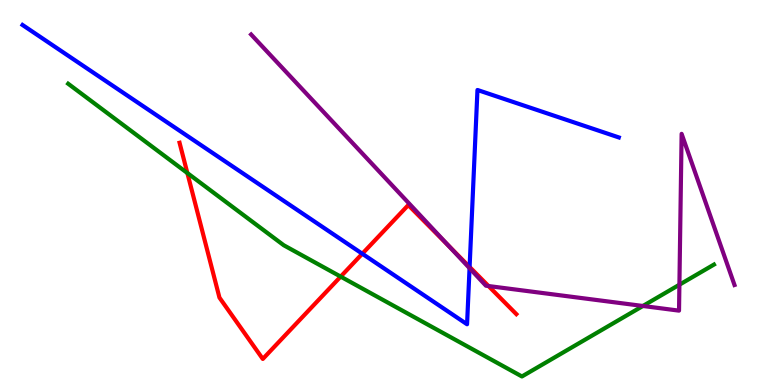[{'lines': ['blue', 'red'], 'intersections': [{'x': 4.67, 'y': 3.41}, {'x': 6.06, 'y': 3.07}]}, {'lines': ['green', 'red'], 'intersections': [{'x': 2.42, 'y': 5.51}, {'x': 4.4, 'y': 2.82}]}, {'lines': ['purple', 'red'], 'intersections': [{'x': 5.79, 'y': 3.61}, {'x': 6.3, 'y': 2.57}]}, {'lines': ['blue', 'green'], 'intersections': []}, {'lines': ['blue', 'purple'], 'intersections': [{'x': 6.06, 'y': 3.03}]}, {'lines': ['green', 'purple'], 'intersections': [{'x': 8.3, 'y': 2.05}, {'x': 8.77, 'y': 2.6}]}]